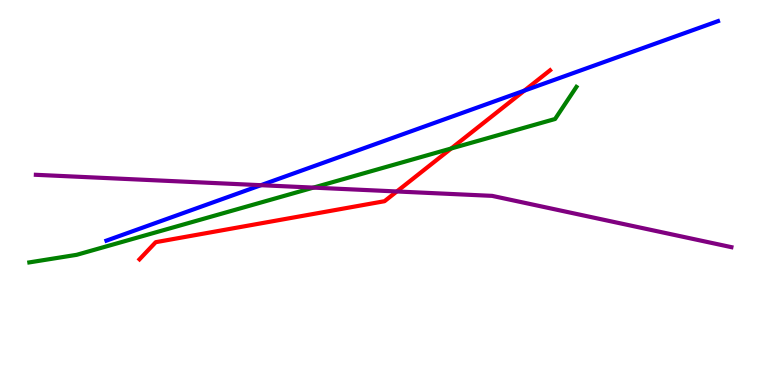[{'lines': ['blue', 'red'], 'intersections': [{'x': 6.77, 'y': 7.65}]}, {'lines': ['green', 'red'], 'intersections': [{'x': 5.82, 'y': 6.14}]}, {'lines': ['purple', 'red'], 'intersections': [{'x': 5.12, 'y': 5.03}]}, {'lines': ['blue', 'green'], 'intersections': []}, {'lines': ['blue', 'purple'], 'intersections': [{'x': 3.37, 'y': 5.19}]}, {'lines': ['green', 'purple'], 'intersections': [{'x': 4.04, 'y': 5.13}]}]